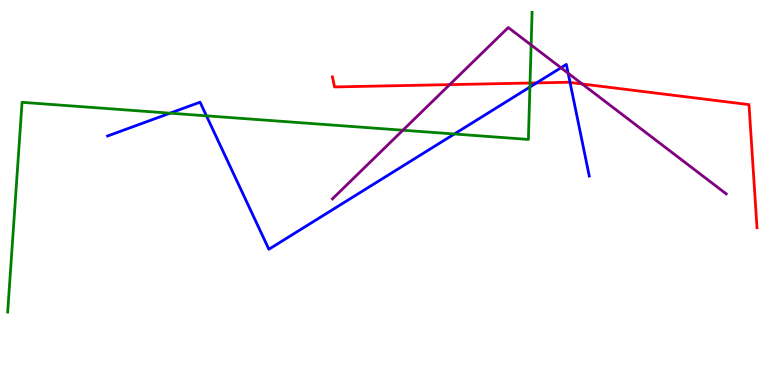[{'lines': ['blue', 'red'], 'intersections': [{'x': 6.92, 'y': 7.85}, {'x': 7.36, 'y': 7.86}]}, {'lines': ['green', 'red'], 'intersections': [{'x': 6.84, 'y': 7.84}]}, {'lines': ['purple', 'red'], 'intersections': [{'x': 5.8, 'y': 7.8}, {'x': 7.51, 'y': 7.82}]}, {'lines': ['blue', 'green'], 'intersections': [{'x': 2.19, 'y': 7.06}, {'x': 2.66, 'y': 6.99}, {'x': 5.86, 'y': 6.52}, {'x': 6.84, 'y': 7.74}]}, {'lines': ['blue', 'purple'], 'intersections': [{'x': 7.24, 'y': 8.24}, {'x': 7.33, 'y': 8.1}]}, {'lines': ['green', 'purple'], 'intersections': [{'x': 5.2, 'y': 6.62}, {'x': 6.85, 'y': 8.83}]}]